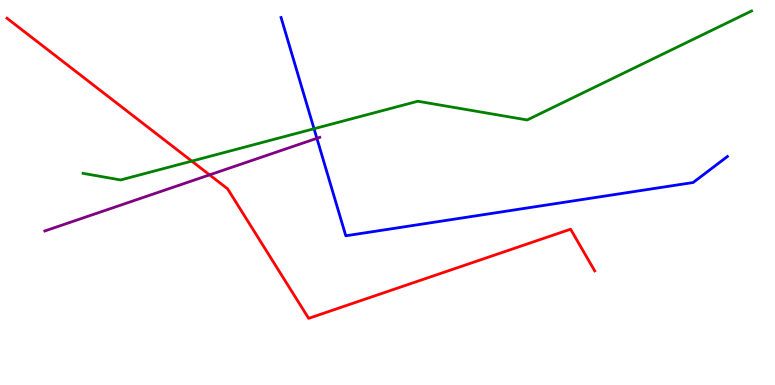[{'lines': ['blue', 'red'], 'intersections': []}, {'lines': ['green', 'red'], 'intersections': [{'x': 2.47, 'y': 5.82}]}, {'lines': ['purple', 'red'], 'intersections': [{'x': 2.7, 'y': 5.46}]}, {'lines': ['blue', 'green'], 'intersections': [{'x': 4.05, 'y': 6.66}]}, {'lines': ['blue', 'purple'], 'intersections': [{'x': 4.09, 'y': 6.41}]}, {'lines': ['green', 'purple'], 'intersections': []}]